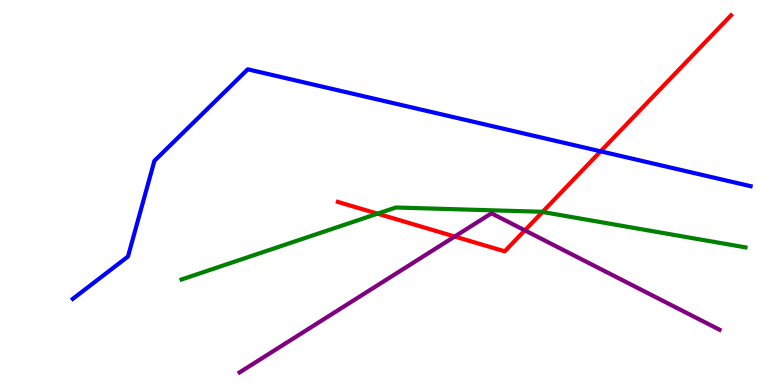[{'lines': ['blue', 'red'], 'intersections': [{'x': 7.75, 'y': 6.07}]}, {'lines': ['green', 'red'], 'intersections': [{'x': 4.87, 'y': 4.45}, {'x': 7.0, 'y': 4.49}]}, {'lines': ['purple', 'red'], 'intersections': [{'x': 5.87, 'y': 3.86}, {'x': 6.77, 'y': 4.02}]}, {'lines': ['blue', 'green'], 'intersections': []}, {'lines': ['blue', 'purple'], 'intersections': []}, {'lines': ['green', 'purple'], 'intersections': []}]